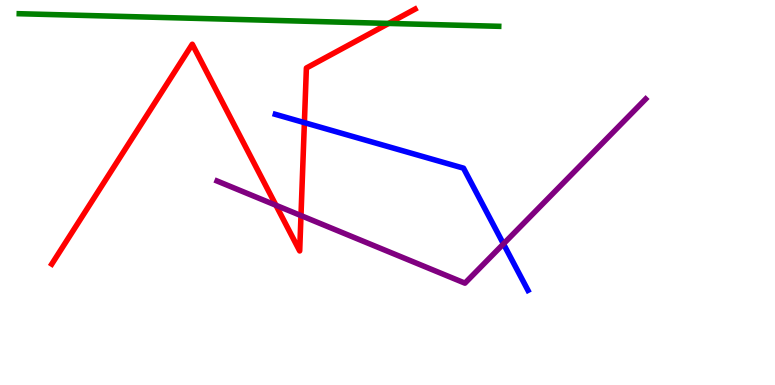[{'lines': ['blue', 'red'], 'intersections': [{'x': 3.93, 'y': 6.81}]}, {'lines': ['green', 'red'], 'intersections': [{'x': 5.02, 'y': 9.39}]}, {'lines': ['purple', 'red'], 'intersections': [{'x': 3.56, 'y': 4.67}, {'x': 3.88, 'y': 4.4}]}, {'lines': ['blue', 'green'], 'intersections': []}, {'lines': ['blue', 'purple'], 'intersections': [{'x': 6.5, 'y': 3.67}]}, {'lines': ['green', 'purple'], 'intersections': []}]